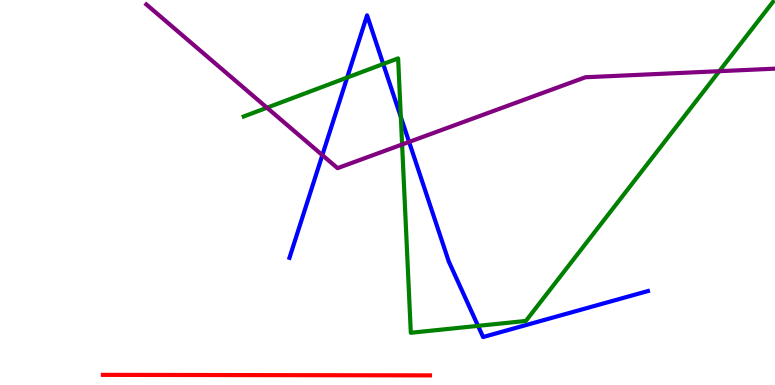[{'lines': ['blue', 'red'], 'intersections': []}, {'lines': ['green', 'red'], 'intersections': []}, {'lines': ['purple', 'red'], 'intersections': []}, {'lines': ['blue', 'green'], 'intersections': [{'x': 4.48, 'y': 7.99}, {'x': 4.94, 'y': 8.34}, {'x': 5.17, 'y': 6.96}, {'x': 6.17, 'y': 1.54}]}, {'lines': ['blue', 'purple'], 'intersections': [{'x': 4.16, 'y': 5.97}, {'x': 5.28, 'y': 6.31}]}, {'lines': ['green', 'purple'], 'intersections': [{'x': 3.44, 'y': 7.2}, {'x': 5.19, 'y': 6.25}, {'x': 9.28, 'y': 8.15}]}]